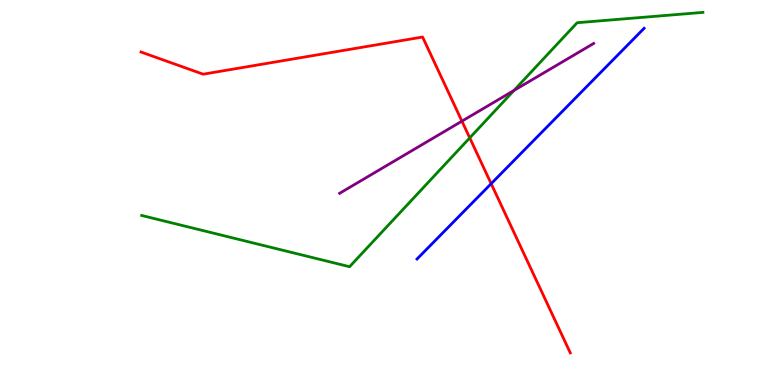[{'lines': ['blue', 'red'], 'intersections': [{'x': 6.34, 'y': 5.23}]}, {'lines': ['green', 'red'], 'intersections': [{'x': 6.06, 'y': 6.42}]}, {'lines': ['purple', 'red'], 'intersections': [{'x': 5.96, 'y': 6.85}]}, {'lines': ['blue', 'green'], 'intersections': []}, {'lines': ['blue', 'purple'], 'intersections': []}, {'lines': ['green', 'purple'], 'intersections': [{'x': 6.63, 'y': 7.65}]}]